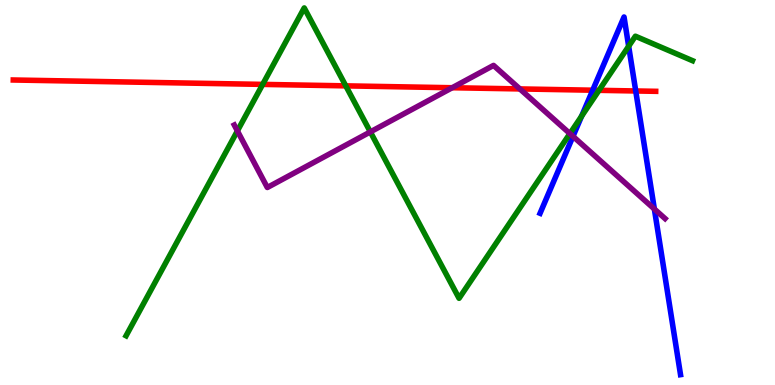[{'lines': ['blue', 'red'], 'intersections': [{'x': 7.65, 'y': 7.66}, {'x': 8.2, 'y': 7.64}]}, {'lines': ['green', 'red'], 'intersections': [{'x': 3.39, 'y': 7.81}, {'x': 4.46, 'y': 7.77}, {'x': 7.73, 'y': 7.65}]}, {'lines': ['purple', 'red'], 'intersections': [{'x': 5.83, 'y': 7.72}, {'x': 6.71, 'y': 7.69}]}, {'lines': ['blue', 'green'], 'intersections': [{'x': 7.5, 'y': 6.98}, {'x': 8.11, 'y': 8.8}]}, {'lines': ['blue', 'purple'], 'intersections': [{'x': 7.39, 'y': 6.46}, {'x': 8.44, 'y': 4.57}]}, {'lines': ['green', 'purple'], 'intersections': [{'x': 3.06, 'y': 6.6}, {'x': 4.78, 'y': 6.57}, {'x': 7.35, 'y': 6.53}]}]